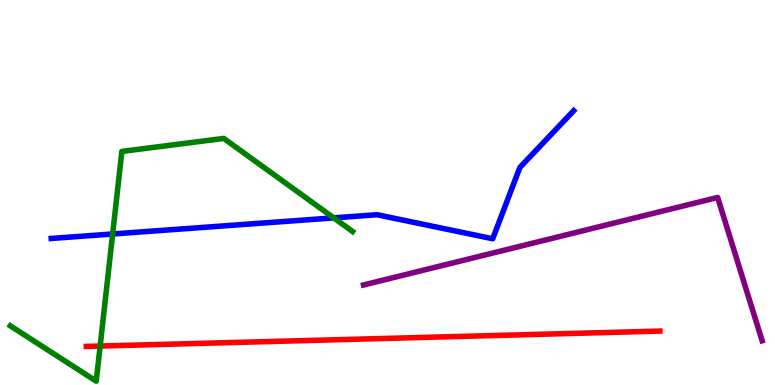[{'lines': ['blue', 'red'], 'intersections': []}, {'lines': ['green', 'red'], 'intersections': [{'x': 1.29, 'y': 1.01}]}, {'lines': ['purple', 'red'], 'intersections': []}, {'lines': ['blue', 'green'], 'intersections': [{'x': 1.45, 'y': 3.92}, {'x': 4.31, 'y': 4.34}]}, {'lines': ['blue', 'purple'], 'intersections': []}, {'lines': ['green', 'purple'], 'intersections': []}]